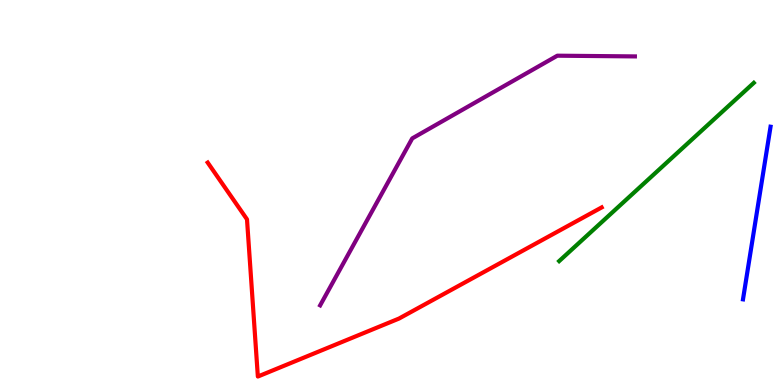[{'lines': ['blue', 'red'], 'intersections': []}, {'lines': ['green', 'red'], 'intersections': []}, {'lines': ['purple', 'red'], 'intersections': []}, {'lines': ['blue', 'green'], 'intersections': []}, {'lines': ['blue', 'purple'], 'intersections': []}, {'lines': ['green', 'purple'], 'intersections': []}]